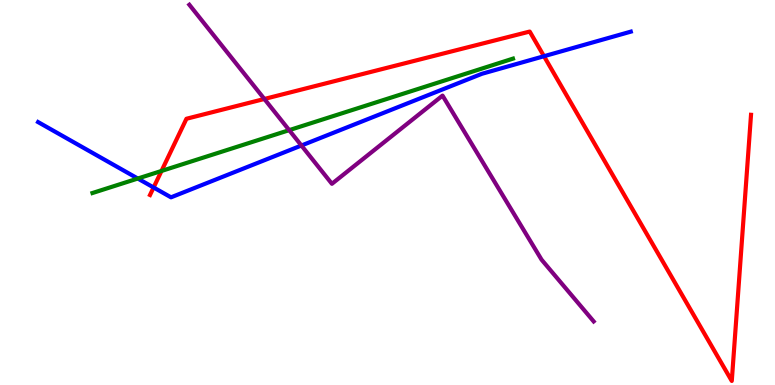[{'lines': ['blue', 'red'], 'intersections': [{'x': 1.98, 'y': 5.13}, {'x': 7.02, 'y': 8.54}]}, {'lines': ['green', 'red'], 'intersections': [{'x': 2.08, 'y': 5.56}]}, {'lines': ['purple', 'red'], 'intersections': [{'x': 3.41, 'y': 7.43}]}, {'lines': ['blue', 'green'], 'intersections': [{'x': 1.78, 'y': 5.36}]}, {'lines': ['blue', 'purple'], 'intersections': [{'x': 3.89, 'y': 6.22}]}, {'lines': ['green', 'purple'], 'intersections': [{'x': 3.73, 'y': 6.62}]}]